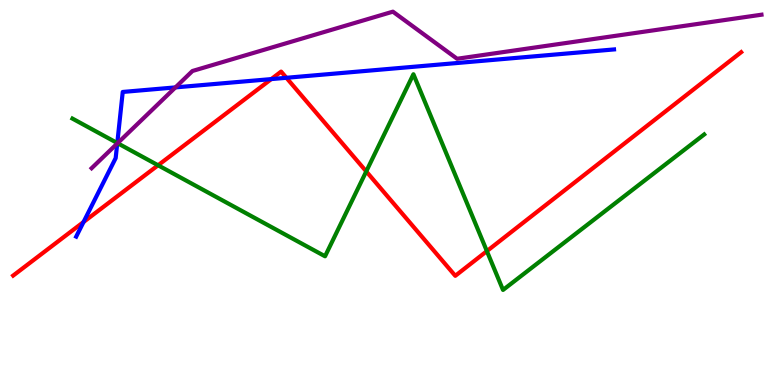[{'lines': ['blue', 'red'], 'intersections': [{'x': 1.08, 'y': 4.23}, {'x': 3.5, 'y': 7.95}, {'x': 3.7, 'y': 7.98}]}, {'lines': ['green', 'red'], 'intersections': [{'x': 2.04, 'y': 5.71}, {'x': 4.73, 'y': 5.55}, {'x': 6.28, 'y': 3.48}]}, {'lines': ['purple', 'red'], 'intersections': []}, {'lines': ['blue', 'green'], 'intersections': [{'x': 1.51, 'y': 6.28}]}, {'lines': ['blue', 'purple'], 'intersections': [{'x': 1.51, 'y': 6.27}, {'x': 2.26, 'y': 7.73}]}, {'lines': ['green', 'purple'], 'intersections': [{'x': 1.52, 'y': 6.28}]}]